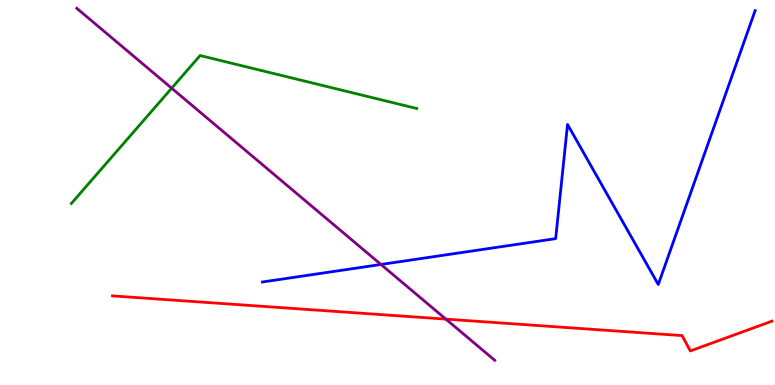[{'lines': ['blue', 'red'], 'intersections': []}, {'lines': ['green', 'red'], 'intersections': []}, {'lines': ['purple', 'red'], 'intersections': [{'x': 5.75, 'y': 1.71}]}, {'lines': ['blue', 'green'], 'intersections': []}, {'lines': ['blue', 'purple'], 'intersections': [{'x': 4.92, 'y': 3.13}]}, {'lines': ['green', 'purple'], 'intersections': [{'x': 2.22, 'y': 7.71}]}]